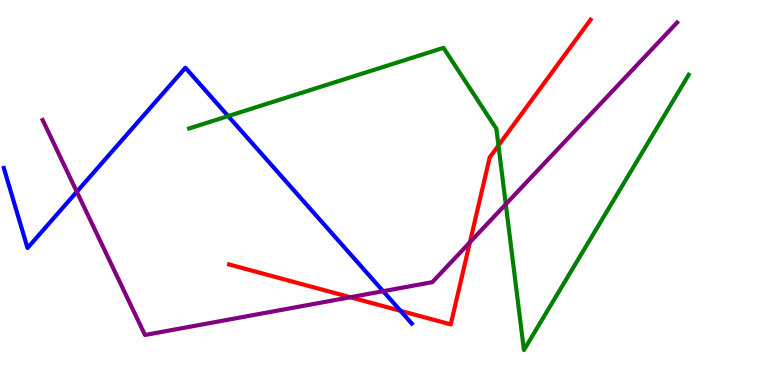[{'lines': ['blue', 'red'], 'intersections': [{'x': 5.17, 'y': 1.93}]}, {'lines': ['green', 'red'], 'intersections': [{'x': 6.43, 'y': 6.22}]}, {'lines': ['purple', 'red'], 'intersections': [{'x': 4.52, 'y': 2.28}, {'x': 6.06, 'y': 3.71}]}, {'lines': ['blue', 'green'], 'intersections': [{'x': 2.94, 'y': 6.98}]}, {'lines': ['blue', 'purple'], 'intersections': [{'x': 0.991, 'y': 5.02}, {'x': 4.94, 'y': 2.44}]}, {'lines': ['green', 'purple'], 'intersections': [{'x': 6.53, 'y': 4.69}]}]